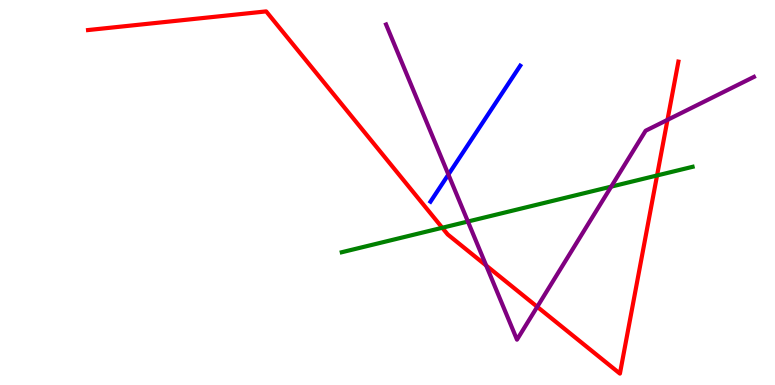[{'lines': ['blue', 'red'], 'intersections': []}, {'lines': ['green', 'red'], 'intersections': [{'x': 5.71, 'y': 4.08}, {'x': 8.48, 'y': 5.44}]}, {'lines': ['purple', 'red'], 'intersections': [{'x': 6.27, 'y': 3.1}, {'x': 6.93, 'y': 2.03}, {'x': 8.61, 'y': 6.89}]}, {'lines': ['blue', 'green'], 'intersections': []}, {'lines': ['blue', 'purple'], 'intersections': [{'x': 5.79, 'y': 5.47}]}, {'lines': ['green', 'purple'], 'intersections': [{'x': 6.04, 'y': 4.25}, {'x': 7.89, 'y': 5.15}]}]